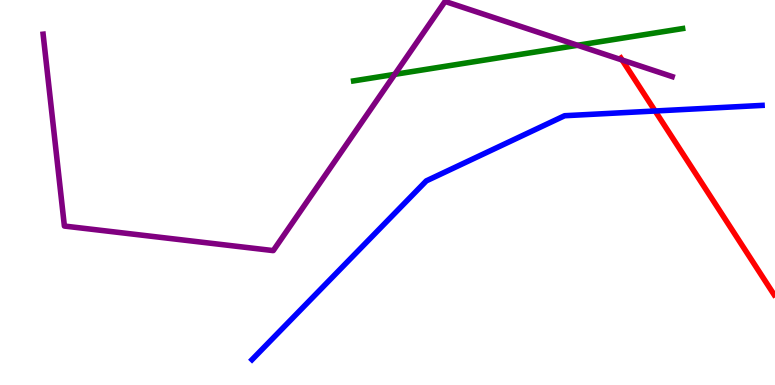[{'lines': ['blue', 'red'], 'intersections': [{'x': 8.45, 'y': 7.12}]}, {'lines': ['green', 'red'], 'intersections': []}, {'lines': ['purple', 'red'], 'intersections': [{'x': 8.03, 'y': 8.44}]}, {'lines': ['blue', 'green'], 'intersections': []}, {'lines': ['blue', 'purple'], 'intersections': []}, {'lines': ['green', 'purple'], 'intersections': [{'x': 5.09, 'y': 8.07}, {'x': 7.45, 'y': 8.82}]}]